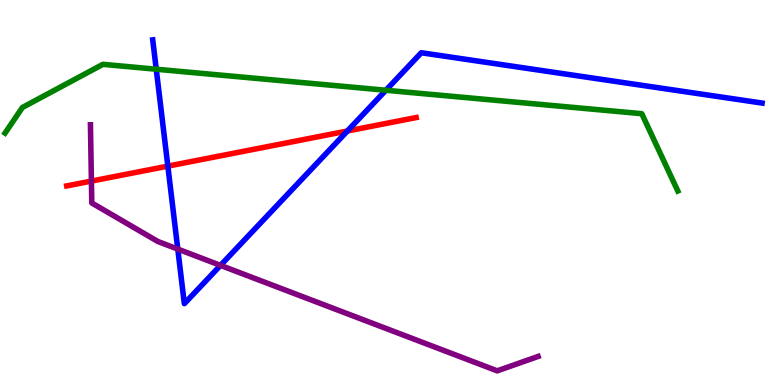[{'lines': ['blue', 'red'], 'intersections': [{'x': 2.17, 'y': 5.68}, {'x': 4.48, 'y': 6.6}]}, {'lines': ['green', 'red'], 'intersections': []}, {'lines': ['purple', 'red'], 'intersections': [{'x': 1.18, 'y': 5.3}]}, {'lines': ['blue', 'green'], 'intersections': [{'x': 2.02, 'y': 8.2}, {'x': 4.98, 'y': 7.66}]}, {'lines': ['blue', 'purple'], 'intersections': [{'x': 2.29, 'y': 3.53}, {'x': 2.85, 'y': 3.11}]}, {'lines': ['green', 'purple'], 'intersections': []}]